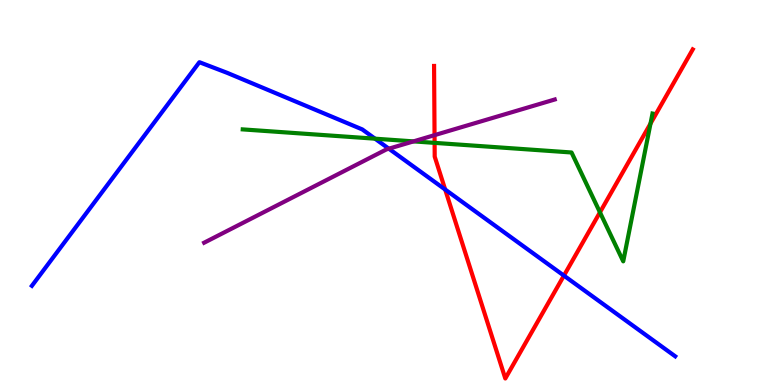[{'lines': ['blue', 'red'], 'intersections': [{'x': 5.74, 'y': 5.08}, {'x': 7.28, 'y': 2.84}]}, {'lines': ['green', 'red'], 'intersections': [{'x': 5.61, 'y': 6.29}, {'x': 7.74, 'y': 4.48}, {'x': 8.39, 'y': 6.79}]}, {'lines': ['purple', 'red'], 'intersections': [{'x': 5.61, 'y': 6.49}]}, {'lines': ['blue', 'green'], 'intersections': [{'x': 4.84, 'y': 6.4}]}, {'lines': ['blue', 'purple'], 'intersections': [{'x': 5.02, 'y': 6.14}]}, {'lines': ['green', 'purple'], 'intersections': [{'x': 5.34, 'y': 6.33}]}]